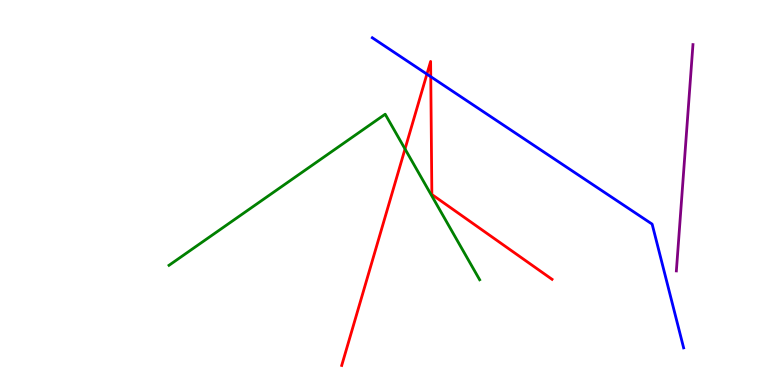[{'lines': ['blue', 'red'], 'intersections': [{'x': 5.51, 'y': 8.07}, {'x': 5.56, 'y': 8.01}]}, {'lines': ['green', 'red'], 'intersections': [{'x': 5.23, 'y': 6.13}]}, {'lines': ['purple', 'red'], 'intersections': []}, {'lines': ['blue', 'green'], 'intersections': []}, {'lines': ['blue', 'purple'], 'intersections': []}, {'lines': ['green', 'purple'], 'intersections': []}]